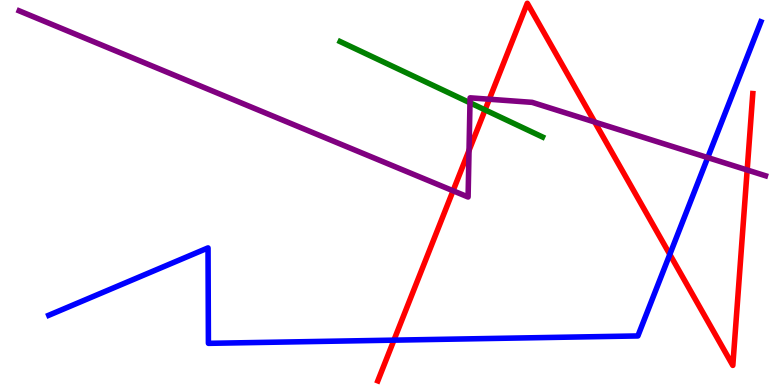[{'lines': ['blue', 'red'], 'intersections': [{'x': 5.08, 'y': 1.17}, {'x': 8.64, 'y': 3.39}]}, {'lines': ['green', 'red'], 'intersections': [{'x': 6.26, 'y': 7.15}]}, {'lines': ['purple', 'red'], 'intersections': [{'x': 5.85, 'y': 5.04}, {'x': 6.05, 'y': 6.09}, {'x': 6.31, 'y': 7.42}, {'x': 7.67, 'y': 6.83}, {'x': 9.64, 'y': 5.58}]}, {'lines': ['blue', 'green'], 'intersections': []}, {'lines': ['blue', 'purple'], 'intersections': [{'x': 9.13, 'y': 5.91}]}, {'lines': ['green', 'purple'], 'intersections': [{'x': 6.06, 'y': 7.33}]}]